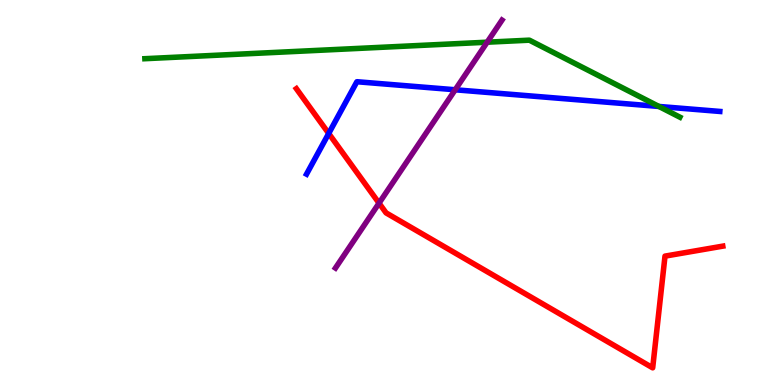[{'lines': ['blue', 'red'], 'intersections': [{'x': 4.24, 'y': 6.53}]}, {'lines': ['green', 'red'], 'intersections': []}, {'lines': ['purple', 'red'], 'intersections': [{'x': 4.89, 'y': 4.72}]}, {'lines': ['blue', 'green'], 'intersections': [{'x': 8.5, 'y': 7.23}]}, {'lines': ['blue', 'purple'], 'intersections': [{'x': 5.87, 'y': 7.67}]}, {'lines': ['green', 'purple'], 'intersections': [{'x': 6.29, 'y': 8.9}]}]